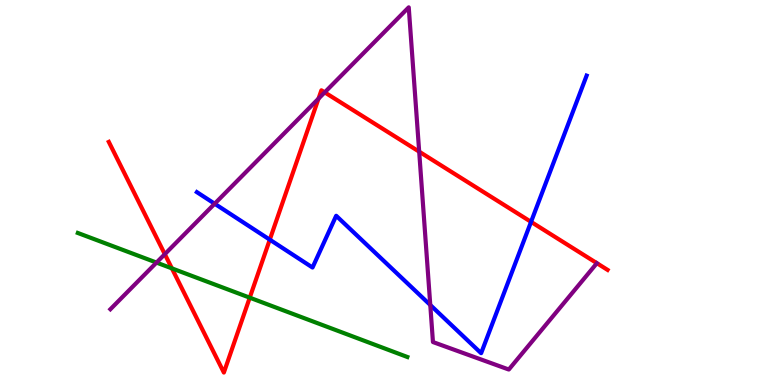[{'lines': ['blue', 'red'], 'intersections': [{'x': 3.48, 'y': 3.77}, {'x': 6.85, 'y': 4.24}]}, {'lines': ['green', 'red'], 'intersections': [{'x': 2.22, 'y': 3.03}, {'x': 3.22, 'y': 2.27}]}, {'lines': ['purple', 'red'], 'intersections': [{'x': 2.13, 'y': 3.4}, {'x': 4.11, 'y': 7.44}, {'x': 4.19, 'y': 7.6}, {'x': 5.41, 'y': 6.06}]}, {'lines': ['blue', 'green'], 'intersections': []}, {'lines': ['blue', 'purple'], 'intersections': [{'x': 2.77, 'y': 4.71}, {'x': 5.55, 'y': 2.08}]}, {'lines': ['green', 'purple'], 'intersections': [{'x': 2.02, 'y': 3.18}]}]